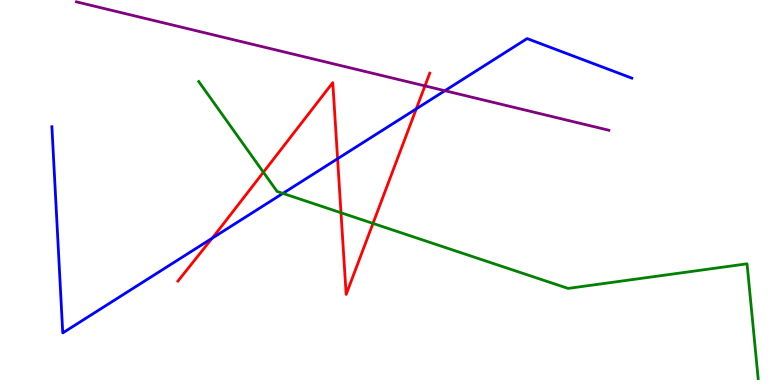[{'lines': ['blue', 'red'], 'intersections': [{'x': 2.74, 'y': 3.81}, {'x': 4.36, 'y': 5.88}, {'x': 5.37, 'y': 7.17}]}, {'lines': ['green', 'red'], 'intersections': [{'x': 3.4, 'y': 5.53}, {'x': 4.4, 'y': 4.47}, {'x': 4.81, 'y': 4.2}]}, {'lines': ['purple', 'red'], 'intersections': [{'x': 5.48, 'y': 7.77}]}, {'lines': ['blue', 'green'], 'intersections': [{'x': 3.65, 'y': 4.98}]}, {'lines': ['blue', 'purple'], 'intersections': [{'x': 5.74, 'y': 7.64}]}, {'lines': ['green', 'purple'], 'intersections': []}]